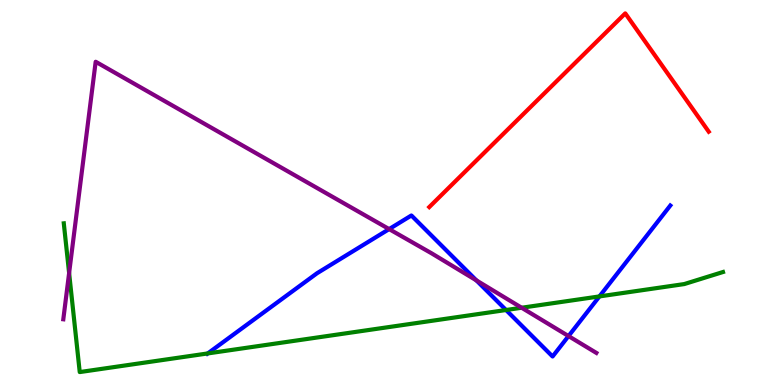[{'lines': ['blue', 'red'], 'intersections': []}, {'lines': ['green', 'red'], 'intersections': []}, {'lines': ['purple', 'red'], 'intersections': []}, {'lines': ['blue', 'green'], 'intersections': [{'x': 2.68, 'y': 0.82}, {'x': 6.53, 'y': 1.95}, {'x': 7.73, 'y': 2.3}]}, {'lines': ['blue', 'purple'], 'intersections': [{'x': 5.02, 'y': 4.05}, {'x': 6.15, 'y': 2.72}, {'x': 7.34, 'y': 1.27}]}, {'lines': ['green', 'purple'], 'intersections': [{'x': 0.892, 'y': 2.91}, {'x': 6.73, 'y': 2.01}]}]